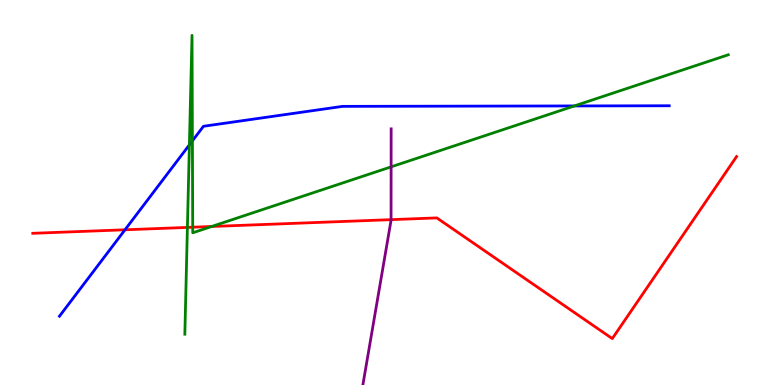[{'lines': ['blue', 'red'], 'intersections': [{'x': 1.61, 'y': 4.03}]}, {'lines': ['green', 'red'], 'intersections': [{'x': 2.42, 'y': 4.09}, {'x': 2.49, 'y': 4.1}, {'x': 2.73, 'y': 4.12}]}, {'lines': ['purple', 'red'], 'intersections': [{'x': 5.05, 'y': 4.29}]}, {'lines': ['blue', 'green'], 'intersections': [{'x': 2.44, 'y': 6.24}, {'x': 2.48, 'y': 6.34}, {'x': 7.41, 'y': 7.25}]}, {'lines': ['blue', 'purple'], 'intersections': []}, {'lines': ['green', 'purple'], 'intersections': [{'x': 5.05, 'y': 5.67}]}]